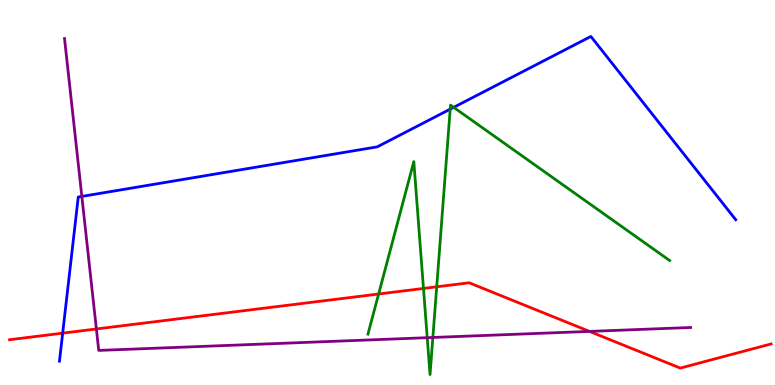[{'lines': ['blue', 'red'], 'intersections': [{'x': 0.809, 'y': 1.35}]}, {'lines': ['green', 'red'], 'intersections': [{'x': 4.89, 'y': 2.36}, {'x': 5.46, 'y': 2.51}, {'x': 5.64, 'y': 2.55}]}, {'lines': ['purple', 'red'], 'intersections': [{'x': 1.24, 'y': 1.46}, {'x': 7.61, 'y': 1.39}]}, {'lines': ['blue', 'green'], 'intersections': [{'x': 5.81, 'y': 7.16}, {'x': 5.85, 'y': 7.21}]}, {'lines': ['blue', 'purple'], 'intersections': [{'x': 1.06, 'y': 4.9}]}, {'lines': ['green', 'purple'], 'intersections': [{'x': 5.51, 'y': 1.23}, {'x': 5.59, 'y': 1.23}]}]